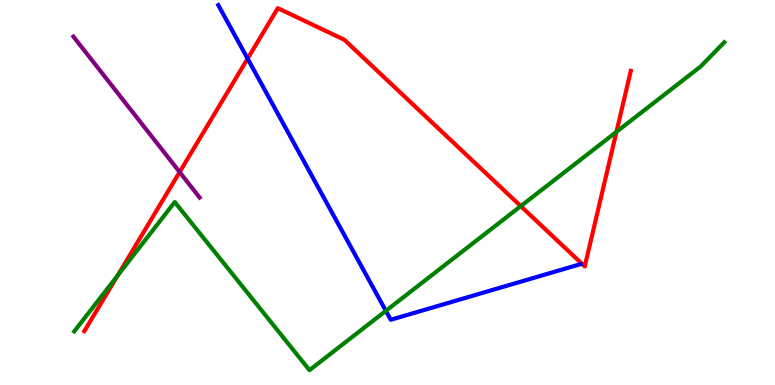[{'lines': ['blue', 'red'], 'intersections': [{'x': 3.19, 'y': 8.48}]}, {'lines': ['green', 'red'], 'intersections': [{'x': 1.52, 'y': 2.84}, {'x': 6.72, 'y': 4.65}, {'x': 7.95, 'y': 6.57}]}, {'lines': ['purple', 'red'], 'intersections': [{'x': 2.32, 'y': 5.53}]}, {'lines': ['blue', 'green'], 'intersections': [{'x': 4.98, 'y': 1.93}]}, {'lines': ['blue', 'purple'], 'intersections': []}, {'lines': ['green', 'purple'], 'intersections': []}]